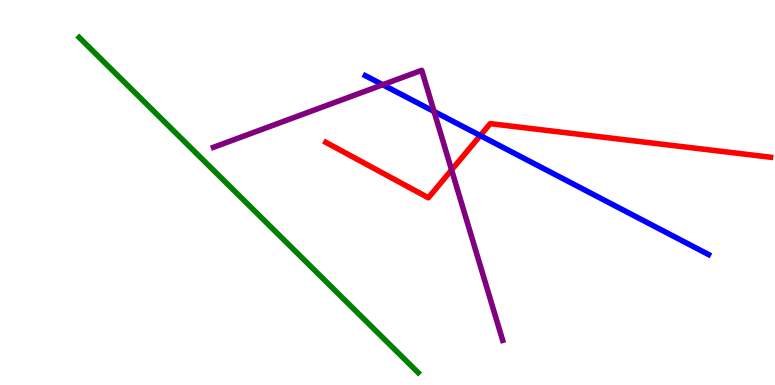[{'lines': ['blue', 'red'], 'intersections': [{'x': 6.2, 'y': 6.48}]}, {'lines': ['green', 'red'], 'intersections': []}, {'lines': ['purple', 'red'], 'intersections': [{'x': 5.83, 'y': 5.59}]}, {'lines': ['blue', 'green'], 'intersections': []}, {'lines': ['blue', 'purple'], 'intersections': [{'x': 4.94, 'y': 7.8}, {'x': 5.6, 'y': 7.1}]}, {'lines': ['green', 'purple'], 'intersections': []}]